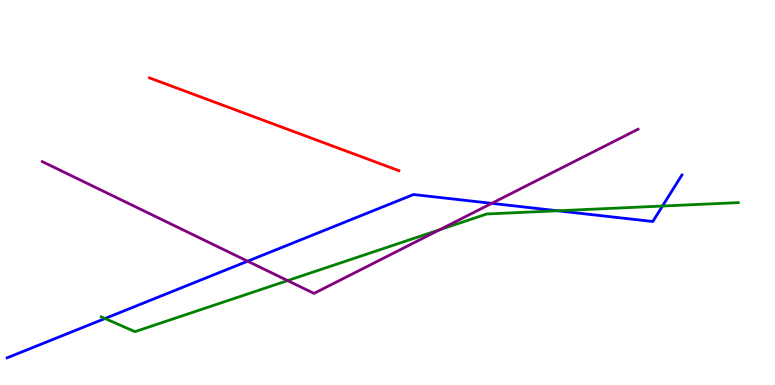[{'lines': ['blue', 'red'], 'intersections': []}, {'lines': ['green', 'red'], 'intersections': []}, {'lines': ['purple', 'red'], 'intersections': []}, {'lines': ['blue', 'green'], 'intersections': [{'x': 1.36, 'y': 1.73}, {'x': 7.2, 'y': 4.53}, {'x': 8.55, 'y': 4.65}]}, {'lines': ['blue', 'purple'], 'intersections': [{'x': 3.2, 'y': 3.22}, {'x': 6.35, 'y': 4.72}]}, {'lines': ['green', 'purple'], 'intersections': [{'x': 3.71, 'y': 2.71}, {'x': 5.67, 'y': 4.03}]}]